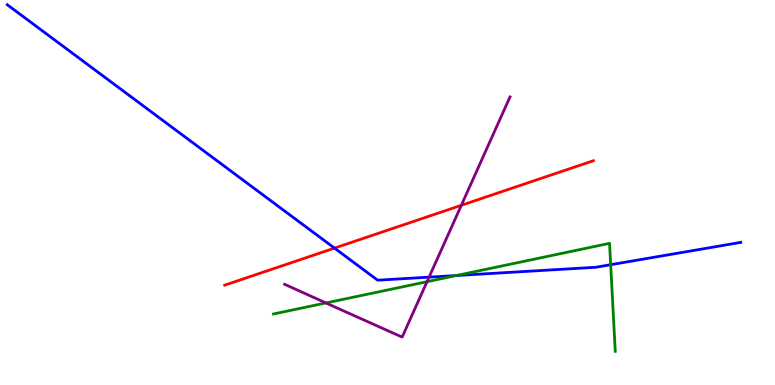[{'lines': ['blue', 'red'], 'intersections': [{'x': 4.32, 'y': 3.56}]}, {'lines': ['green', 'red'], 'intersections': []}, {'lines': ['purple', 'red'], 'intersections': [{'x': 5.95, 'y': 4.67}]}, {'lines': ['blue', 'green'], 'intersections': [{'x': 5.89, 'y': 2.84}, {'x': 7.88, 'y': 3.12}]}, {'lines': ['blue', 'purple'], 'intersections': [{'x': 5.54, 'y': 2.8}]}, {'lines': ['green', 'purple'], 'intersections': [{'x': 4.21, 'y': 2.13}, {'x': 5.51, 'y': 2.68}]}]